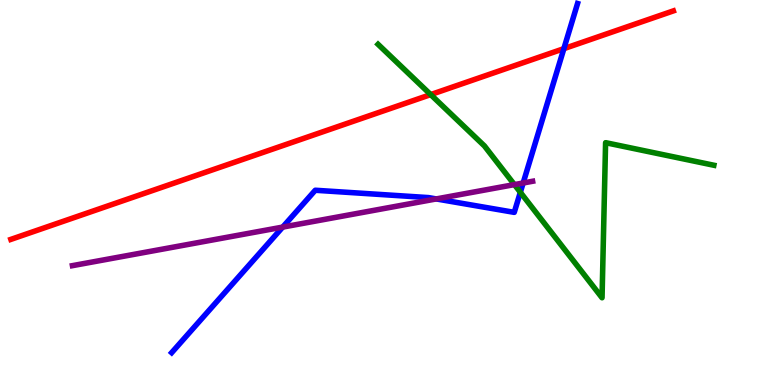[{'lines': ['blue', 'red'], 'intersections': [{'x': 7.28, 'y': 8.74}]}, {'lines': ['green', 'red'], 'intersections': [{'x': 5.56, 'y': 7.54}]}, {'lines': ['purple', 'red'], 'intersections': []}, {'lines': ['blue', 'green'], 'intersections': [{'x': 6.71, 'y': 5.01}]}, {'lines': ['blue', 'purple'], 'intersections': [{'x': 3.65, 'y': 4.1}, {'x': 5.63, 'y': 4.83}, {'x': 6.75, 'y': 5.25}]}, {'lines': ['green', 'purple'], 'intersections': [{'x': 6.64, 'y': 5.21}]}]